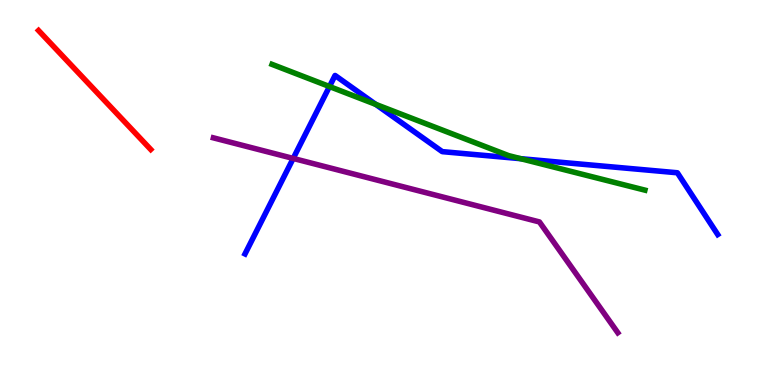[{'lines': ['blue', 'red'], 'intersections': []}, {'lines': ['green', 'red'], 'intersections': []}, {'lines': ['purple', 'red'], 'intersections': []}, {'lines': ['blue', 'green'], 'intersections': [{'x': 4.25, 'y': 7.75}, {'x': 4.85, 'y': 7.29}, {'x': 6.72, 'y': 5.88}]}, {'lines': ['blue', 'purple'], 'intersections': [{'x': 3.78, 'y': 5.89}]}, {'lines': ['green', 'purple'], 'intersections': []}]